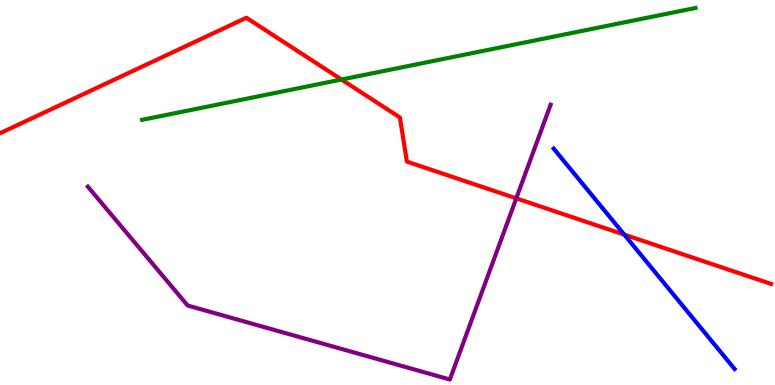[{'lines': ['blue', 'red'], 'intersections': [{'x': 8.06, 'y': 3.91}]}, {'lines': ['green', 'red'], 'intersections': [{'x': 4.41, 'y': 7.93}]}, {'lines': ['purple', 'red'], 'intersections': [{'x': 6.66, 'y': 4.85}]}, {'lines': ['blue', 'green'], 'intersections': []}, {'lines': ['blue', 'purple'], 'intersections': []}, {'lines': ['green', 'purple'], 'intersections': []}]